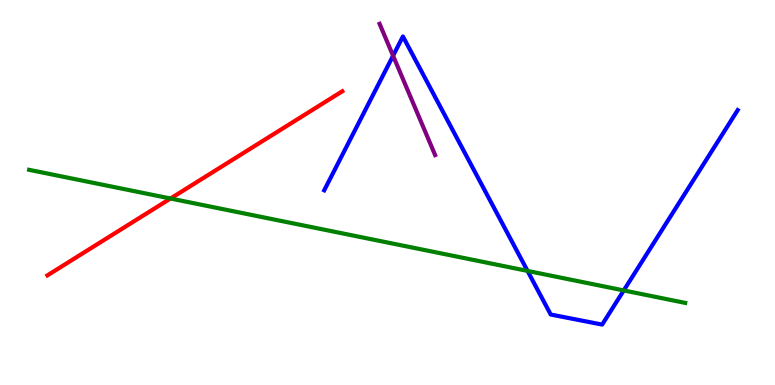[{'lines': ['blue', 'red'], 'intersections': []}, {'lines': ['green', 'red'], 'intersections': [{'x': 2.2, 'y': 4.84}]}, {'lines': ['purple', 'red'], 'intersections': []}, {'lines': ['blue', 'green'], 'intersections': [{'x': 6.81, 'y': 2.96}, {'x': 8.05, 'y': 2.46}]}, {'lines': ['blue', 'purple'], 'intersections': [{'x': 5.07, 'y': 8.55}]}, {'lines': ['green', 'purple'], 'intersections': []}]